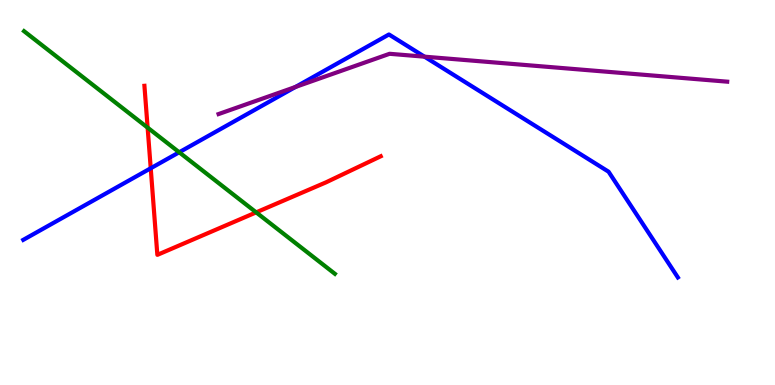[{'lines': ['blue', 'red'], 'intersections': [{'x': 1.94, 'y': 5.63}]}, {'lines': ['green', 'red'], 'intersections': [{'x': 1.9, 'y': 6.68}, {'x': 3.31, 'y': 4.48}]}, {'lines': ['purple', 'red'], 'intersections': []}, {'lines': ['blue', 'green'], 'intersections': [{'x': 2.31, 'y': 6.04}]}, {'lines': ['blue', 'purple'], 'intersections': [{'x': 3.81, 'y': 7.74}, {'x': 5.48, 'y': 8.53}]}, {'lines': ['green', 'purple'], 'intersections': []}]